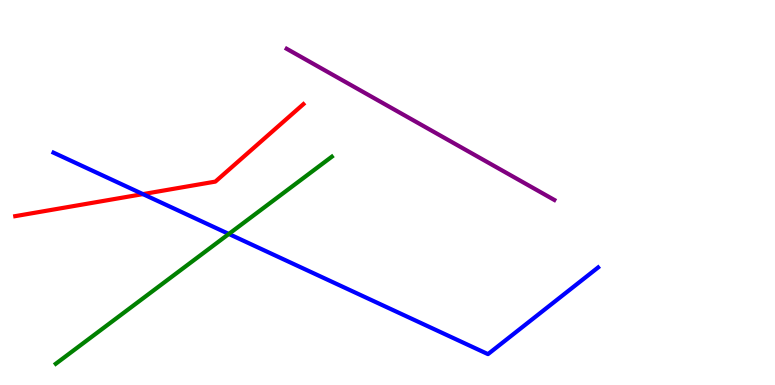[{'lines': ['blue', 'red'], 'intersections': [{'x': 1.84, 'y': 4.96}]}, {'lines': ['green', 'red'], 'intersections': []}, {'lines': ['purple', 'red'], 'intersections': []}, {'lines': ['blue', 'green'], 'intersections': [{'x': 2.95, 'y': 3.92}]}, {'lines': ['blue', 'purple'], 'intersections': []}, {'lines': ['green', 'purple'], 'intersections': []}]